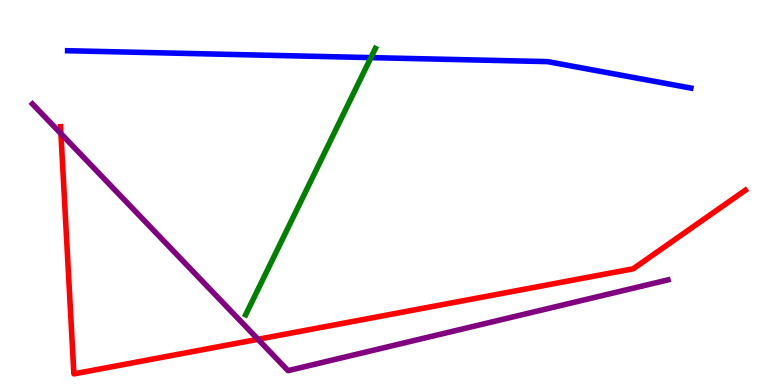[{'lines': ['blue', 'red'], 'intersections': []}, {'lines': ['green', 'red'], 'intersections': []}, {'lines': ['purple', 'red'], 'intersections': [{'x': 0.786, 'y': 6.53}, {'x': 3.33, 'y': 1.19}]}, {'lines': ['blue', 'green'], 'intersections': [{'x': 4.79, 'y': 8.5}]}, {'lines': ['blue', 'purple'], 'intersections': []}, {'lines': ['green', 'purple'], 'intersections': []}]